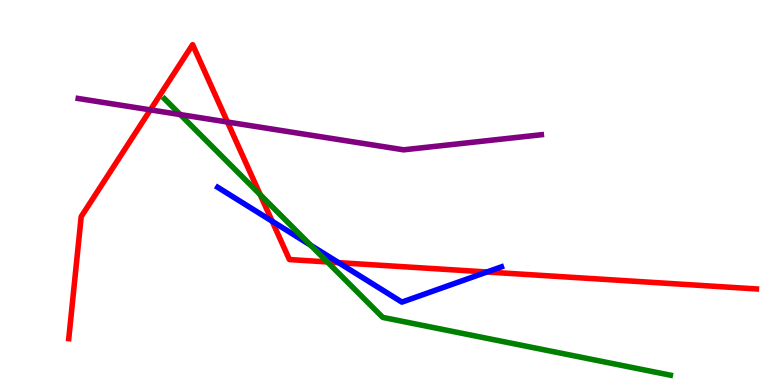[{'lines': ['blue', 'red'], 'intersections': [{'x': 3.51, 'y': 4.25}, {'x': 4.37, 'y': 3.18}, {'x': 6.28, 'y': 2.94}]}, {'lines': ['green', 'red'], 'intersections': [{'x': 3.36, 'y': 4.95}, {'x': 4.22, 'y': 3.2}]}, {'lines': ['purple', 'red'], 'intersections': [{'x': 1.94, 'y': 7.15}, {'x': 2.94, 'y': 6.83}]}, {'lines': ['blue', 'green'], 'intersections': [{'x': 4.01, 'y': 3.63}]}, {'lines': ['blue', 'purple'], 'intersections': []}, {'lines': ['green', 'purple'], 'intersections': [{'x': 2.33, 'y': 7.02}]}]